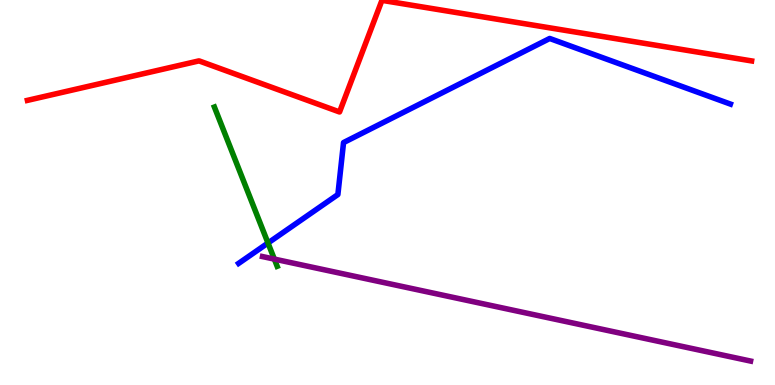[{'lines': ['blue', 'red'], 'intersections': []}, {'lines': ['green', 'red'], 'intersections': []}, {'lines': ['purple', 'red'], 'intersections': []}, {'lines': ['blue', 'green'], 'intersections': [{'x': 3.46, 'y': 3.69}]}, {'lines': ['blue', 'purple'], 'intersections': []}, {'lines': ['green', 'purple'], 'intersections': [{'x': 3.54, 'y': 3.27}]}]